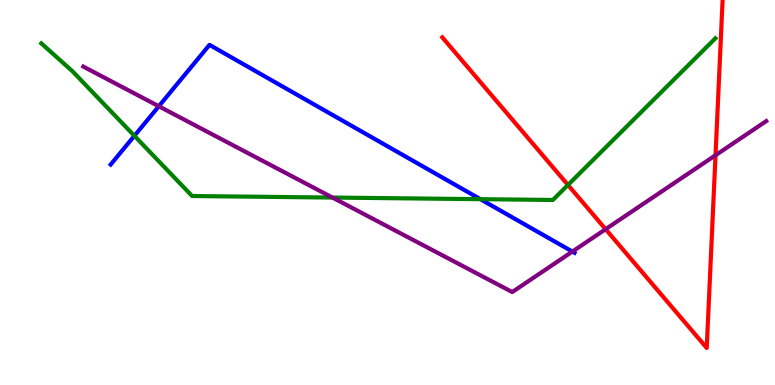[{'lines': ['blue', 'red'], 'intersections': []}, {'lines': ['green', 'red'], 'intersections': [{'x': 7.33, 'y': 5.2}]}, {'lines': ['purple', 'red'], 'intersections': [{'x': 7.81, 'y': 4.05}, {'x': 9.23, 'y': 5.97}]}, {'lines': ['blue', 'green'], 'intersections': [{'x': 1.73, 'y': 6.47}, {'x': 6.2, 'y': 4.83}]}, {'lines': ['blue', 'purple'], 'intersections': [{'x': 2.05, 'y': 7.24}, {'x': 7.39, 'y': 3.47}]}, {'lines': ['green', 'purple'], 'intersections': [{'x': 4.29, 'y': 4.87}]}]